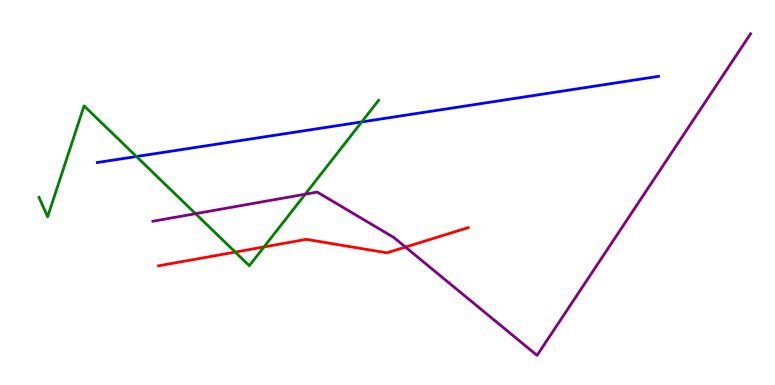[{'lines': ['blue', 'red'], 'intersections': []}, {'lines': ['green', 'red'], 'intersections': [{'x': 3.04, 'y': 3.45}, {'x': 3.41, 'y': 3.59}]}, {'lines': ['purple', 'red'], 'intersections': [{'x': 5.23, 'y': 3.58}]}, {'lines': ['blue', 'green'], 'intersections': [{'x': 1.76, 'y': 5.93}, {'x': 4.67, 'y': 6.83}]}, {'lines': ['blue', 'purple'], 'intersections': []}, {'lines': ['green', 'purple'], 'intersections': [{'x': 2.52, 'y': 4.45}, {'x': 3.94, 'y': 4.96}]}]